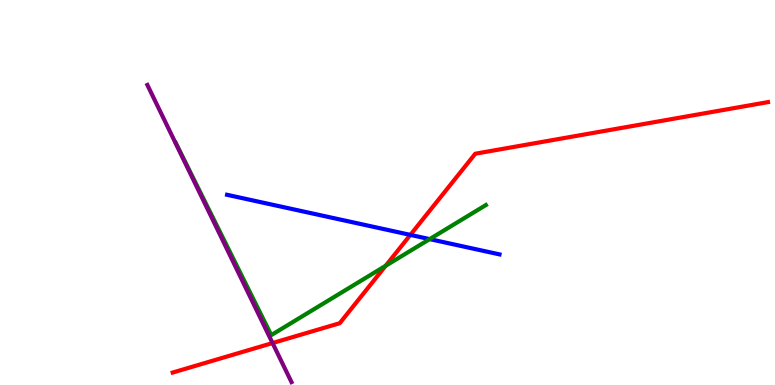[{'lines': ['blue', 'red'], 'intersections': [{'x': 5.29, 'y': 3.9}]}, {'lines': ['green', 'red'], 'intersections': [{'x': 4.98, 'y': 3.1}]}, {'lines': ['purple', 'red'], 'intersections': [{'x': 3.52, 'y': 1.09}]}, {'lines': ['blue', 'green'], 'intersections': [{'x': 5.54, 'y': 3.79}]}, {'lines': ['blue', 'purple'], 'intersections': []}, {'lines': ['green', 'purple'], 'intersections': []}]